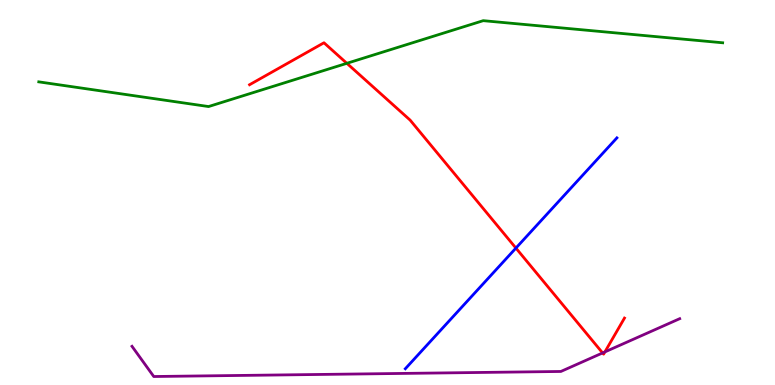[{'lines': ['blue', 'red'], 'intersections': [{'x': 6.66, 'y': 3.56}]}, {'lines': ['green', 'red'], 'intersections': [{'x': 4.48, 'y': 8.36}]}, {'lines': ['purple', 'red'], 'intersections': [{'x': 7.78, 'y': 0.833}, {'x': 7.81, 'y': 0.86}]}, {'lines': ['blue', 'green'], 'intersections': []}, {'lines': ['blue', 'purple'], 'intersections': []}, {'lines': ['green', 'purple'], 'intersections': []}]